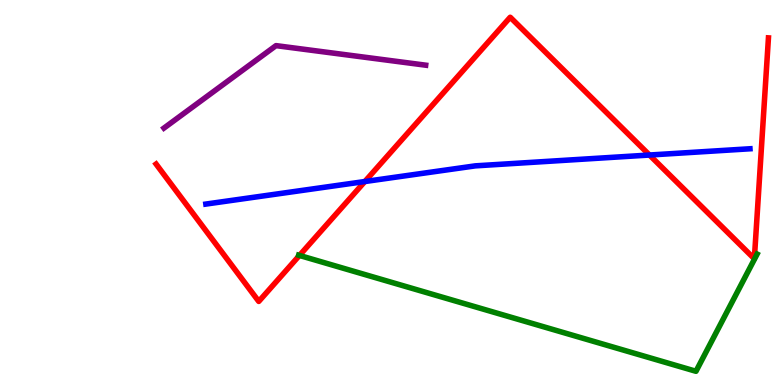[{'lines': ['blue', 'red'], 'intersections': [{'x': 4.71, 'y': 5.28}, {'x': 8.38, 'y': 5.97}]}, {'lines': ['green', 'red'], 'intersections': [{'x': 3.86, 'y': 3.37}]}, {'lines': ['purple', 'red'], 'intersections': []}, {'lines': ['blue', 'green'], 'intersections': []}, {'lines': ['blue', 'purple'], 'intersections': []}, {'lines': ['green', 'purple'], 'intersections': []}]